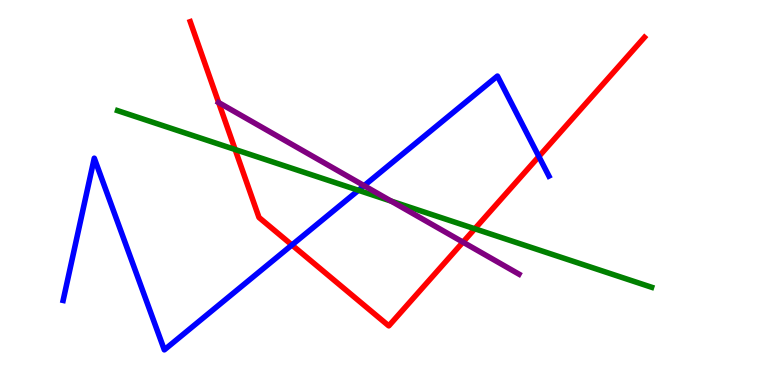[{'lines': ['blue', 'red'], 'intersections': [{'x': 3.77, 'y': 3.64}, {'x': 6.95, 'y': 5.93}]}, {'lines': ['green', 'red'], 'intersections': [{'x': 3.03, 'y': 6.12}, {'x': 6.13, 'y': 4.06}]}, {'lines': ['purple', 'red'], 'intersections': [{'x': 2.82, 'y': 7.34}, {'x': 5.97, 'y': 3.71}]}, {'lines': ['blue', 'green'], 'intersections': [{'x': 4.63, 'y': 5.06}]}, {'lines': ['blue', 'purple'], 'intersections': [{'x': 4.7, 'y': 5.18}]}, {'lines': ['green', 'purple'], 'intersections': [{'x': 5.05, 'y': 4.78}]}]